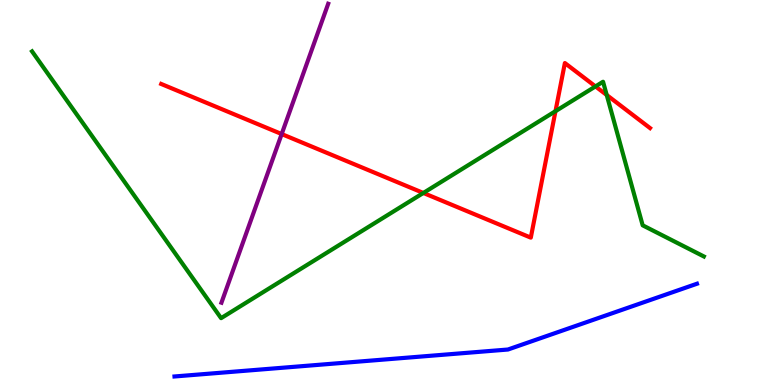[{'lines': ['blue', 'red'], 'intersections': []}, {'lines': ['green', 'red'], 'intersections': [{'x': 5.46, 'y': 4.99}, {'x': 7.17, 'y': 7.11}, {'x': 7.68, 'y': 7.76}, {'x': 7.83, 'y': 7.53}]}, {'lines': ['purple', 'red'], 'intersections': [{'x': 3.63, 'y': 6.52}]}, {'lines': ['blue', 'green'], 'intersections': []}, {'lines': ['blue', 'purple'], 'intersections': []}, {'lines': ['green', 'purple'], 'intersections': []}]